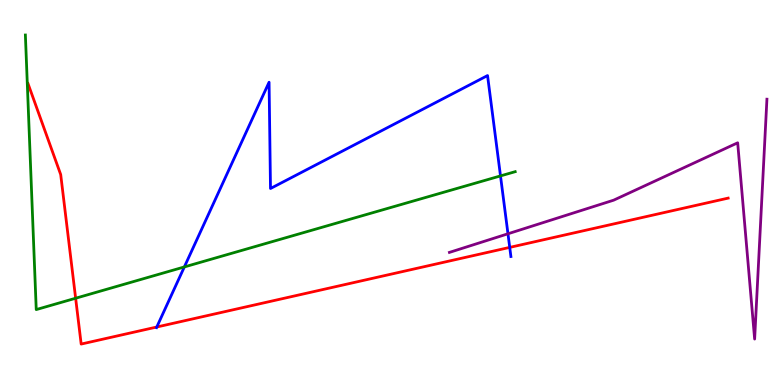[{'lines': ['blue', 'red'], 'intersections': [{'x': 2.02, 'y': 1.51}, {'x': 6.58, 'y': 3.57}]}, {'lines': ['green', 'red'], 'intersections': [{'x': 0.976, 'y': 2.25}]}, {'lines': ['purple', 'red'], 'intersections': []}, {'lines': ['blue', 'green'], 'intersections': [{'x': 2.38, 'y': 3.07}, {'x': 6.46, 'y': 5.43}]}, {'lines': ['blue', 'purple'], 'intersections': [{'x': 6.55, 'y': 3.93}]}, {'lines': ['green', 'purple'], 'intersections': []}]